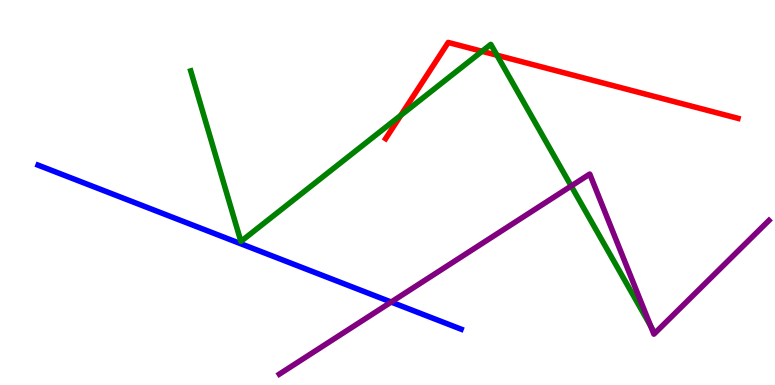[{'lines': ['blue', 'red'], 'intersections': []}, {'lines': ['green', 'red'], 'intersections': [{'x': 5.17, 'y': 7.0}, {'x': 6.22, 'y': 8.67}, {'x': 6.41, 'y': 8.57}]}, {'lines': ['purple', 'red'], 'intersections': []}, {'lines': ['blue', 'green'], 'intersections': []}, {'lines': ['blue', 'purple'], 'intersections': [{'x': 5.05, 'y': 2.15}]}, {'lines': ['green', 'purple'], 'intersections': [{'x': 7.37, 'y': 5.17}, {'x': 8.39, 'y': 1.54}]}]